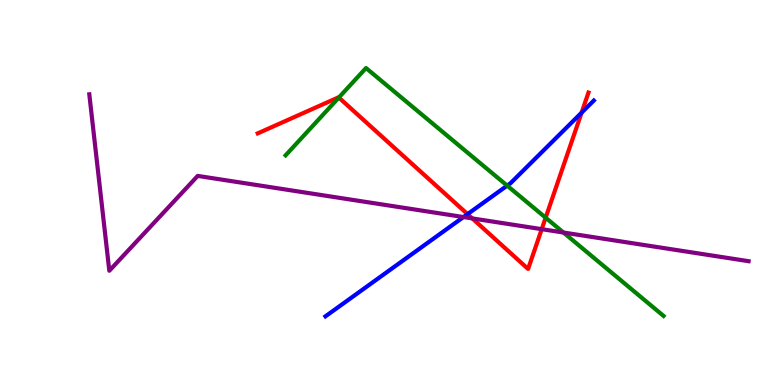[{'lines': ['blue', 'red'], 'intersections': [{'x': 6.03, 'y': 4.44}, {'x': 7.5, 'y': 7.07}]}, {'lines': ['green', 'red'], 'intersections': [{'x': 4.37, 'y': 7.47}, {'x': 7.04, 'y': 4.35}]}, {'lines': ['purple', 'red'], 'intersections': [{'x': 6.09, 'y': 4.33}, {'x': 6.99, 'y': 4.05}]}, {'lines': ['blue', 'green'], 'intersections': [{'x': 6.54, 'y': 5.18}]}, {'lines': ['blue', 'purple'], 'intersections': [{'x': 5.98, 'y': 4.36}]}, {'lines': ['green', 'purple'], 'intersections': [{'x': 7.27, 'y': 3.96}]}]